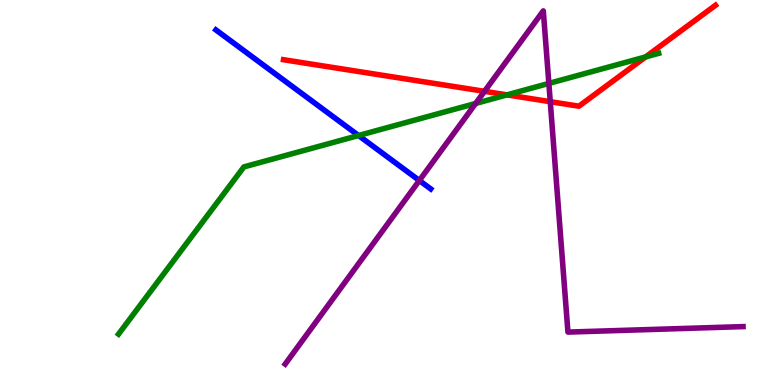[{'lines': ['blue', 'red'], 'intersections': []}, {'lines': ['green', 'red'], 'intersections': [{'x': 6.54, 'y': 7.54}, {'x': 8.33, 'y': 8.52}]}, {'lines': ['purple', 'red'], 'intersections': [{'x': 6.25, 'y': 7.63}, {'x': 7.1, 'y': 7.36}]}, {'lines': ['blue', 'green'], 'intersections': [{'x': 4.63, 'y': 6.48}]}, {'lines': ['blue', 'purple'], 'intersections': [{'x': 5.41, 'y': 5.31}]}, {'lines': ['green', 'purple'], 'intersections': [{'x': 6.14, 'y': 7.31}, {'x': 7.08, 'y': 7.83}]}]